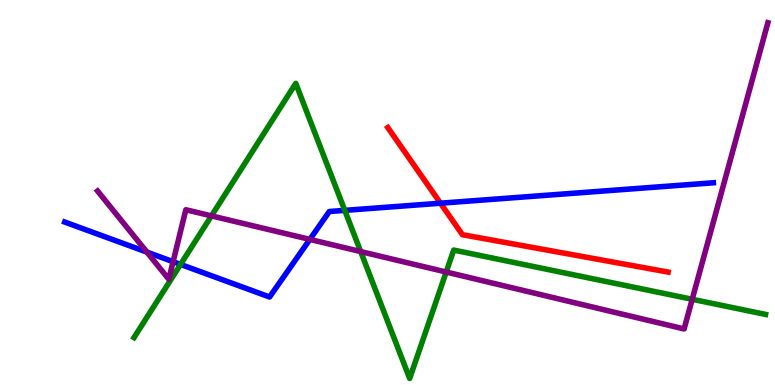[{'lines': ['blue', 'red'], 'intersections': [{'x': 5.68, 'y': 4.72}]}, {'lines': ['green', 'red'], 'intersections': []}, {'lines': ['purple', 'red'], 'intersections': []}, {'lines': ['blue', 'green'], 'intersections': [{'x': 2.33, 'y': 3.13}, {'x': 4.45, 'y': 4.54}]}, {'lines': ['blue', 'purple'], 'intersections': [{'x': 1.9, 'y': 3.45}, {'x': 2.23, 'y': 3.2}, {'x': 4.0, 'y': 3.78}]}, {'lines': ['green', 'purple'], 'intersections': [{'x': 2.73, 'y': 4.39}, {'x': 4.65, 'y': 3.47}, {'x': 5.76, 'y': 2.93}, {'x': 8.93, 'y': 2.23}]}]